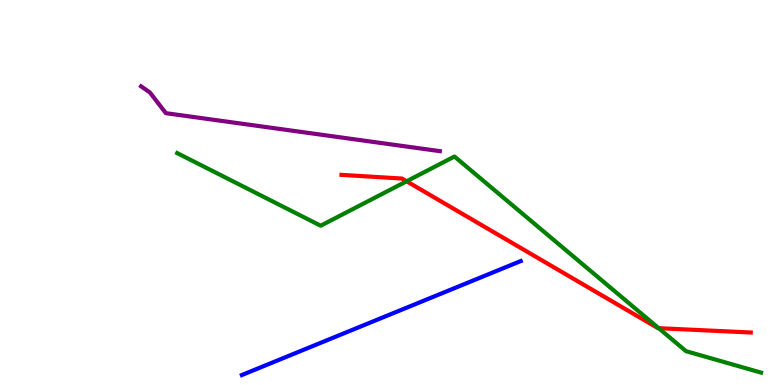[{'lines': ['blue', 'red'], 'intersections': []}, {'lines': ['green', 'red'], 'intersections': [{'x': 5.25, 'y': 5.29}, {'x': 8.5, 'y': 1.48}]}, {'lines': ['purple', 'red'], 'intersections': []}, {'lines': ['blue', 'green'], 'intersections': []}, {'lines': ['blue', 'purple'], 'intersections': []}, {'lines': ['green', 'purple'], 'intersections': []}]